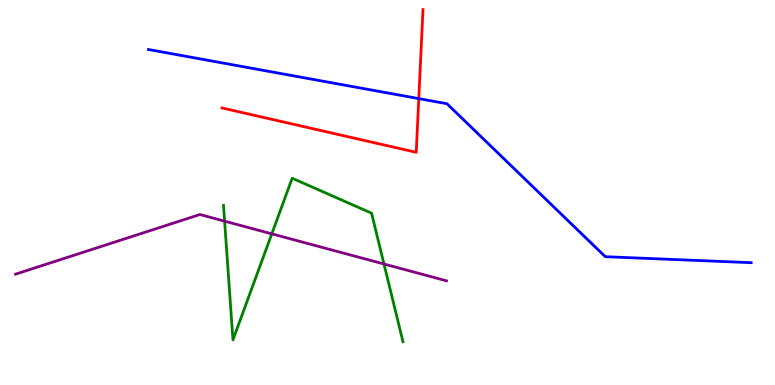[{'lines': ['blue', 'red'], 'intersections': [{'x': 5.4, 'y': 7.44}]}, {'lines': ['green', 'red'], 'intersections': []}, {'lines': ['purple', 'red'], 'intersections': []}, {'lines': ['blue', 'green'], 'intersections': []}, {'lines': ['blue', 'purple'], 'intersections': []}, {'lines': ['green', 'purple'], 'intersections': [{'x': 2.9, 'y': 4.26}, {'x': 3.51, 'y': 3.93}, {'x': 4.95, 'y': 3.14}]}]